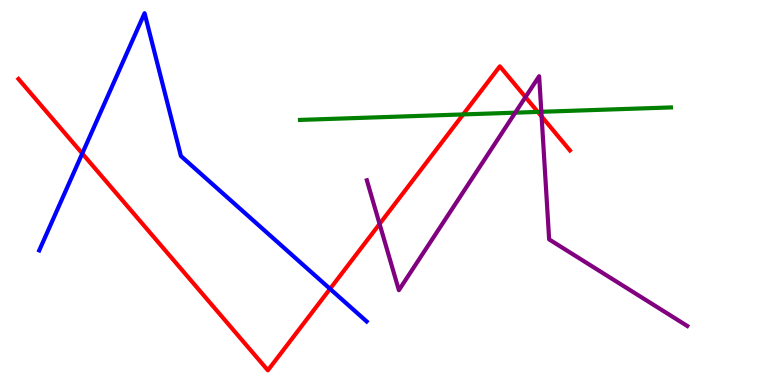[{'lines': ['blue', 'red'], 'intersections': [{'x': 1.06, 'y': 6.01}, {'x': 4.26, 'y': 2.5}]}, {'lines': ['green', 'red'], 'intersections': [{'x': 5.98, 'y': 7.03}, {'x': 6.94, 'y': 7.09}]}, {'lines': ['purple', 'red'], 'intersections': [{'x': 4.9, 'y': 4.18}, {'x': 6.78, 'y': 7.48}, {'x': 6.99, 'y': 6.98}]}, {'lines': ['blue', 'green'], 'intersections': []}, {'lines': ['blue', 'purple'], 'intersections': []}, {'lines': ['green', 'purple'], 'intersections': [{'x': 6.65, 'y': 7.07}, {'x': 6.98, 'y': 7.1}]}]